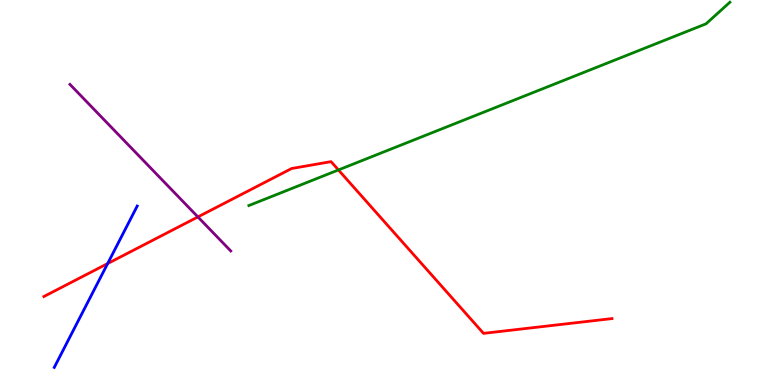[{'lines': ['blue', 'red'], 'intersections': [{'x': 1.39, 'y': 3.15}]}, {'lines': ['green', 'red'], 'intersections': [{'x': 4.37, 'y': 5.59}]}, {'lines': ['purple', 'red'], 'intersections': [{'x': 2.55, 'y': 4.37}]}, {'lines': ['blue', 'green'], 'intersections': []}, {'lines': ['blue', 'purple'], 'intersections': []}, {'lines': ['green', 'purple'], 'intersections': []}]